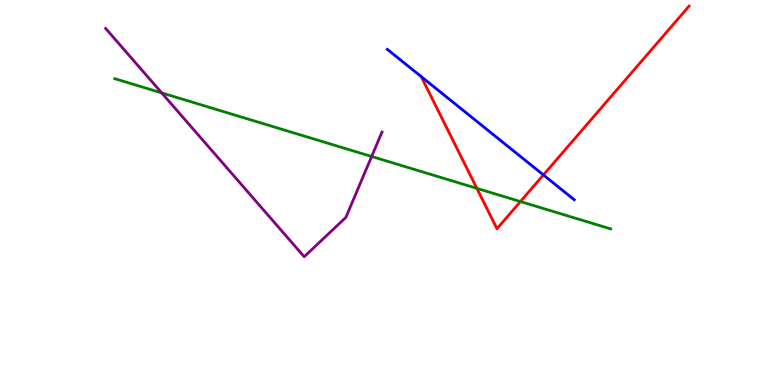[{'lines': ['blue', 'red'], 'intersections': [{'x': 5.43, 'y': 8.01}, {'x': 7.01, 'y': 5.46}]}, {'lines': ['green', 'red'], 'intersections': [{'x': 6.15, 'y': 5.11}, {'x': 6.72, 'y': 4.76}]}, {'lines': ['purple', 'red'], 'intersections': []}, {'lines': ['blue', 'green'], 'intersections': []}, {'lines': ['blue', 'purple'], 'intersections': []}, {'lines': ['green', 'purple'], 'intersections': [{'x': 2.09, 'y': 7.59}, {'x': 4.8, 'y': 5.94}]}]